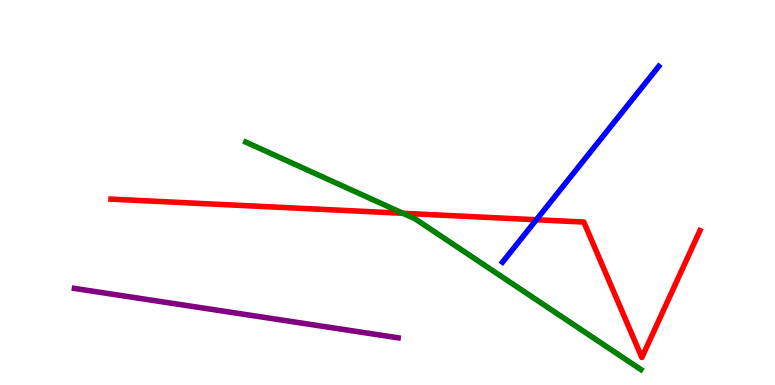[{'lines': ['blue', 'red'], 'intersections': [{'x': 6.92, 'y': 4.29}]}, {'lines': ['green', 'red'], 'intersections': [{'x': 5.2, 'y': 4.46}]}, {'lines': ['purple', 'red'], 'intersections': []}, {'lines': ['blue', 'green'], 'intersections': []}, {'lines': ['blue', 'purple'], 'intersections': []}, {'lines': ['green', 'purple'], 'intersections': []}]